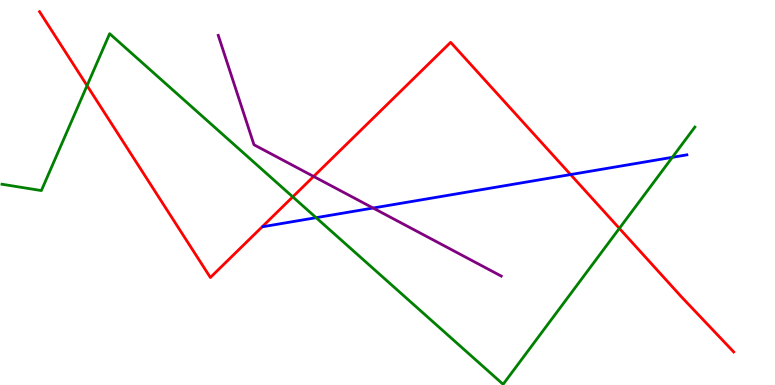[{'lines': ['blue', 'red'], 'intersections': [{'x': 7.36, 'y': 5.47}]}, {'lines': ['green', 'red'], 'intersections': [{'x': 1.12, 'y': 7.78}, {'x': 3.78, 'y': 4.89}, {'x': 7.99, 'y': 4.07}]}, {'lines': ['purple', 'red'], 'intersections': [{'x': 4.05, 'y': 5.42}]}, {'lines': ['blue', 'green'], 'intersections': [{'x': 4.08, 'y': 4.35}, {'x': 8.68, 'y': 5.91}]}, {'lines': ['blue', 'purple'], 'intersections': [{'x': 4.81, 'y': 4.6}]}, {'lines': ['green', 'purple'], 'intersections': []}]